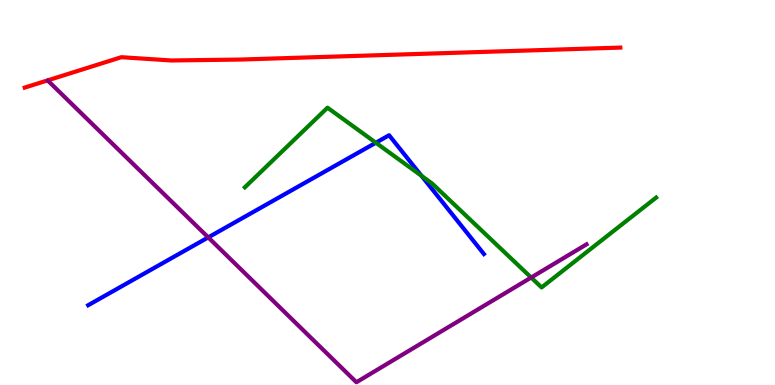[{'lines': ['blue', 'red'], 'intersections': []}, {'lines': ['green', 'red'], 'intersections': []}, {'lines': ['purple', 'red'], 'intersections': []}, {'lines': ['blue', 'green'], 'intersections': [{'x': 4.85, 'y': 6.29}, {'x': 5.44, 'y': 5.43}]}, {'lines': ['blue', 'purple'], 'intersections': [{'x': 2.69, 'y': 3.83}]}, {'lines': ['green', 'purple'], 'intersections': [{'x': 6.85, 'y': 2.79}]}]